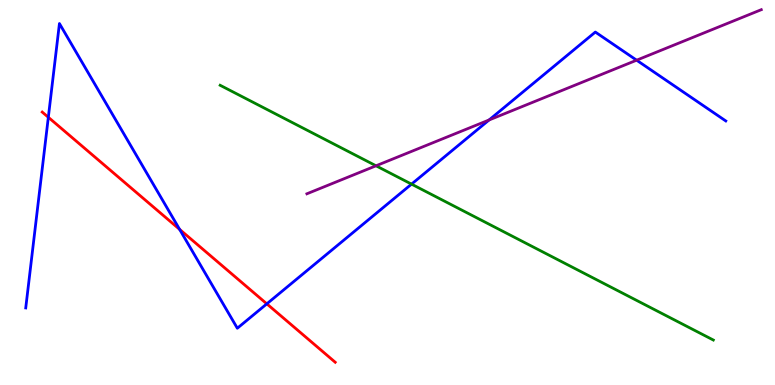[{'lines': ['blue', 'red'], 'intersections': [{'x': 0.624, 'y': 6.95}, {'x': 2.32, 'y': 4.04}, {'x': 3.44, 'y': 2.11}]}, {'lines': ['green', 'red'], 'intersections': []}, {'lines': ['purple', 'red'], 'intersections': []}, {'lines': ['blue', 'green'], 'intersections': [{'x': 5.31, 'y': 5.22}]}, {'lines': ['blue', 'purple'], 'intersections': [{'x': 6.31, 'y': 6.88}, {'x': 8.21, 'y': 8.44}]}, {'lines': ['green', 'purple'], 'intersections': [{'x': 4.85, 'y': 5.69}]}]